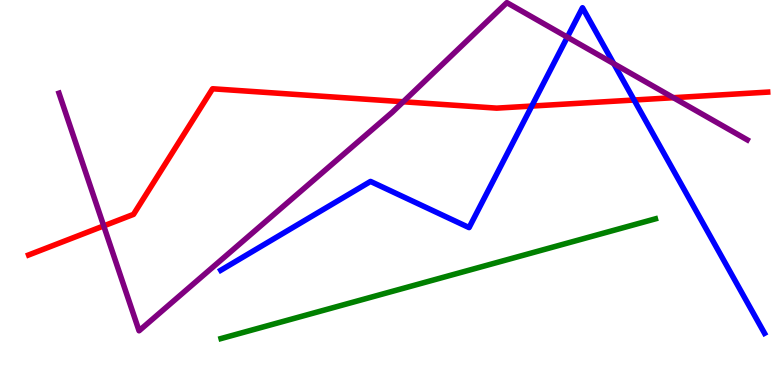[{'lines': ['blue', 'red'], 'intersections': [{'x': 6.86, 'y': 7.25}, {'x': 8.18, 'y': 7.4}]}, {'lines': ['green', 'red'], 'intersections': []}, {'lines': ['purple', 'red'], 'intersections': [{'x': 1.34, 'y': 4.13}, {'x': 5.2, 'y': 7.36}, {'x': 8.69, 'y': 7.46}]}, {'lines': ['blue', 'green'], 'intersections': []}, {'lines': ['blue', 'purple'], 'intersections': [{'x': 7.32, 'y': 9.04}, {'x': 7.92, 'y': 8.35}]}, {'lines': ['green', 'purple'], 'intersections': []}]